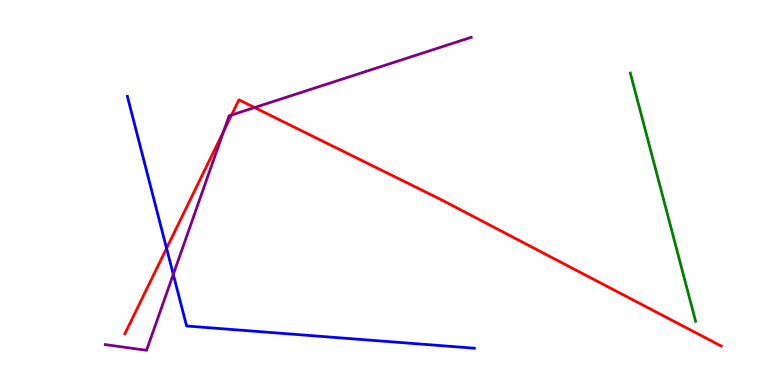[{'lines': ['blue', 'red'], 'intersections': [{'x': 2.15, 'y': 3.55}]}, {'lines': ['green', 'red'], 'intersections': []}, {'lines': ['purple', 'red'], 'intersections': [{'x': 2.89, 'y': 6.6}, {'x': 2.99, 'y': 7.01}, {'x': 3.28, 'y': 7.21}]}, {'lines': ['blue', 'green'], 'intersections': []}, {'lines': ['blue', 'purple'], 'intersections': [{'x': 2.24, 'y': 2.87}]}, {'lines': ['green', 'purple'], 'intersections': []}]